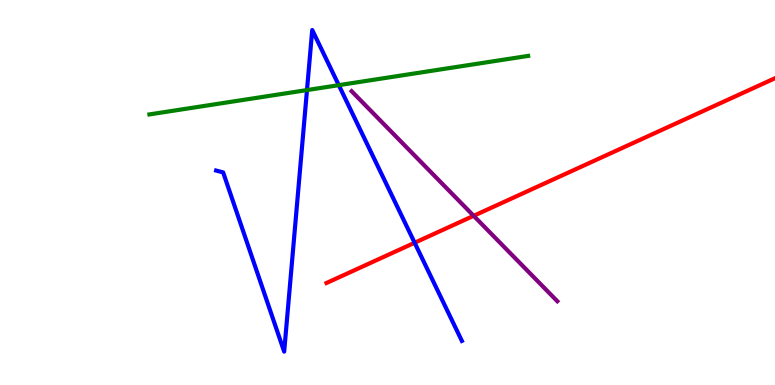[{'lines': ['blue', 'red'], 'intersections': [{'x': 5.35, 'y': 3.69}]}, {'lines': ['green', 'red'], 'intersections': []}, {'lines': ['purple', 'red'], 'intersections': [{'x': 6.11, 'y': 4.39}]}, {'lines': ['blue', 'green'], 'intersections': [{'x': 3.96, 'y': 7.66}, {'x': 4.37, 'y': 7.79}]}, {'lines': ['blue', 'purple'], 'intersections': []}, {'lines': ['green', 'purple'], 'intersections': []}]